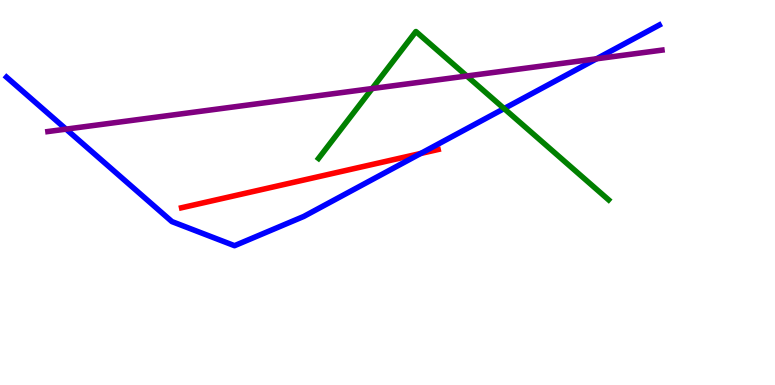[{'lines': ['blue', 'red'], 'intersections': [{'x': 5.43, 'y': 6.01}]}, {'lines': ['green', 'red'], 'intersections': []}, {'lines': ['purple', 'red'], 'intersections': []}, {'lines': ['blue', 'green'], 'intersections': [{'x': 6.5, 'y': 7.18}]}, {'lines': ['blue', 'purple'], 'intersections': [{'x': 0.852, 'y': 6.65}, {'x': 7.7, 'y': 8.47}]}, {'lines': ['green', 'purple'], 'intersections': [{'x': 4.8, 'y': 7.7}, {'x': 6.02, 'y': 8.03}]}]